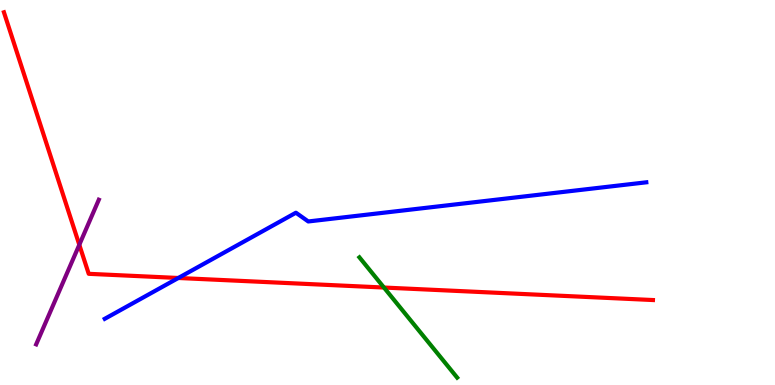[{'lines': ['blue', 'red'], 'intersections': [{'x': 2.3, 'y': 2.78}]}, {'lines': ['green', 'red'], 'intersections': [{'x': 4.95, 'y': 2.53}]}, {'lines': ['purple', 'red'], 'intersections': [{'x': 1.02, 'y': 3.64}]}, {'lines': ['blue', 'green'], 'intersections': []}, {'lines': ['blue', 'purple'], 'intersections': []}, {'lines': ['green', 'purple'], 'intersections': []}]